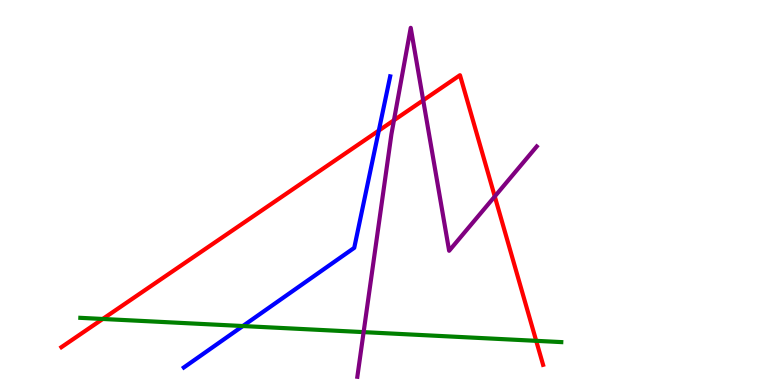[{'lines': ['blue', 'red'], 'intersections': [{'x': 4.89, 'y': 6.61}]}, {'lines': ['green', 'red'], 'intersections': [{'x': 1.33, 'y': 1.72}, {'x': 6.92, 'y': 1.15}]}, {'lines': ['purple', 'red'], 'intersections': [{'x': 5.08, 'y': 6.88}, {'x': 5.46, 'y': 7.4}, {'x': 6.38, 'y': 4.9}]}, {'lines': ['blue', 'green'], 'intersections': [{'x': 3.13, 'y': 1.53}]}, {'lines': ['blue', 'purple'], 'intersections': []}, {'lines': ['green', 'purple'], 'intersections': [{'x': 4.69, 'y': 1.37}]}]